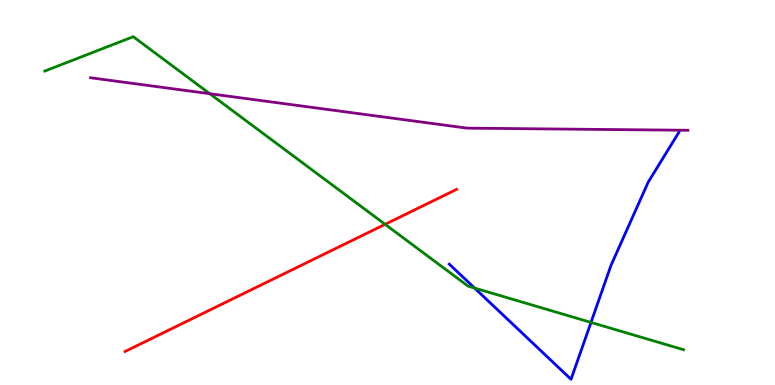[{'lines': ['blue', 'red'], 'intersections': []}, {'lines': ['green', 'red'], 'intersections': [{'x': 4.97, 'y': 4.17}]}, {'lines': ['purple', 'red'], 'intersections': []}, {'lines': ['blue', 'green'], 'intersections': [{'x': 6.12, 'y': 2.52}, {'x': 7.63, 'y': 1.63}]}, {'lines': ['blue', 'purple'], 'intersections': []}, {'lines': ['green', 'purple'], 'intersections': [{'x': 2.71, 'y': 7.57}]}]